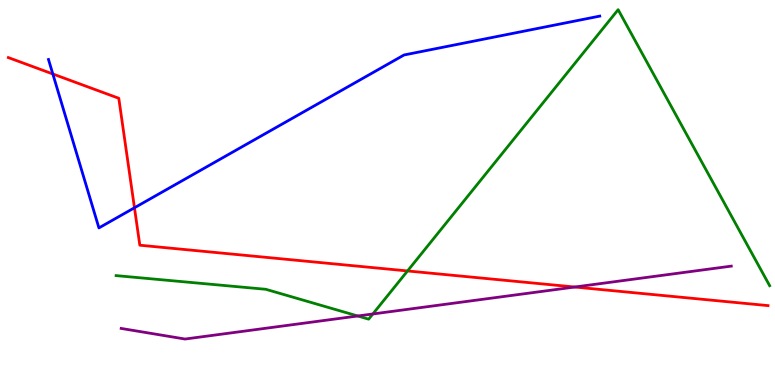[{'lines': ['blue', 'red'], 'intersections': [{'x': 0.682, 'y': 8.08}, {'x': 1.74, 'y': 4.6}]}, {'lines': ['green', 'red'], 'intersections': [{'x': 5.26, 'y': 2.96}]}, {'lines': ['purple', 'red'], 'intersections': [{'x': 7.42, 'y': 2.54}]}, {'lines': ['blue', 'green'], 'intersections': []}, {'lines': ['blue', 'purple'], 'intersections': []}, {'lines': ['green', 'purple'], 'intersections': [{'x': 4.62, 'y': 1.79}, {'x': 4.81, 'y': 1.84}]}]